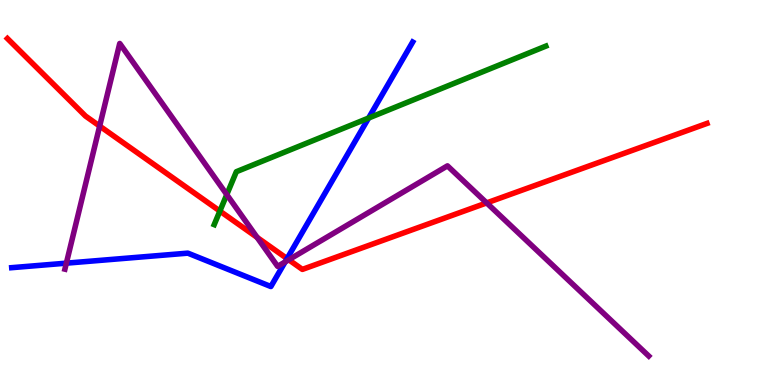[{'lines': ['blue', 'red'], 'intersections': [{'x': 3.7, 'y': 3.28}]}, {'lines': ['green', 'red'], 'intersections': [{'x': 2.84, 'y': 4.52}]}, {'lines': ['purple', 'red'], 'intersections': [{'x': 1.29, 'y': 6.73}, {'x': 3.32, 'y': 3.83}, {'x': 3.73, 'y': 3.25}, {'x': 6.28, 'y': 4.73}]}, {'lines': ['blue', 'green'], 'intersections': [{'x': 4.76, 'y': 6.93}]}, {'lines': ['blue', 'purple'], 'intersections': [{'x': 0.856, 'y': 3.16}, {'x': 3.68, 'y': 3.2}]}, {'lines': ['green', 'purple'], 'intersections': [{'x': 2.93, 'y': 4.95}]}]